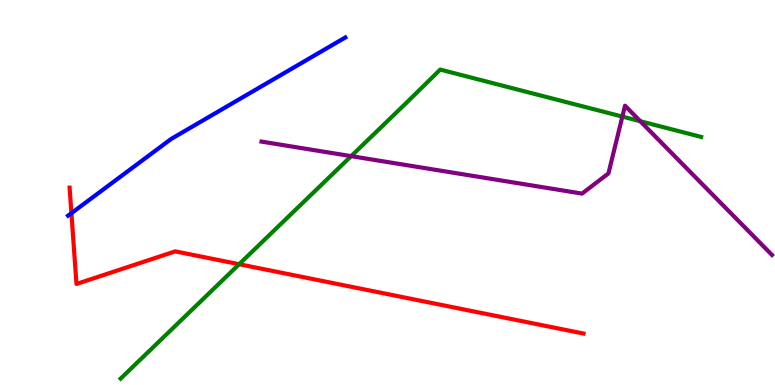[{'lines': ['blue', 'red'], 'intersections': [{'x': 0.922, 'y': 4.46}]}, {'lines': ['green', 'red'], 'intersections': [{'x': 3.09, 'y': 3.14}]}, {'lines': ['purple', 'red'], 'intersections': []}, {'lines': ['blue', 'green'], 'intersections': []}, {'lines': ['blue', 'purple'], 'intersections': []}, {'lines': ['green', 'purple'], 'intersections': [{'x': 4.53, 'y': 5.94}, {'x': 8.03, 'y': 6.97}, {'x': 8.26, 'y': 6.85}]}]